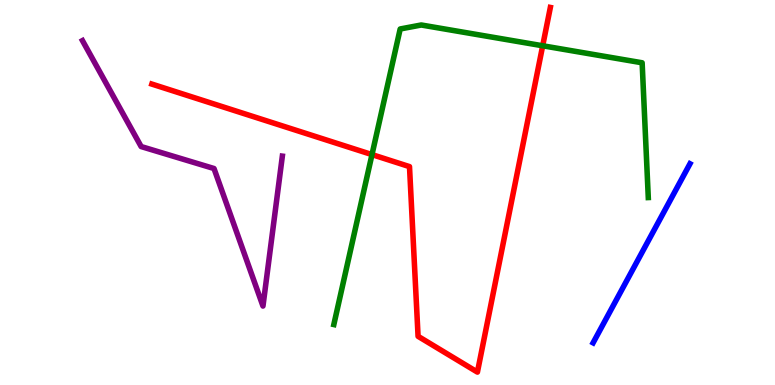[{'lines': ['blue', 'red'], 'intersections': []}, {'lines': ['green', 'red'], 'intersections': [{'x': 4.8, 'y': 5.98}, {'x': 7.0, 'y': 8.81}]}, {'lines': ['purple', 'red'], 'intersections': []}, {'lines': ['blue', 'green'], 'intersections': []}, {'lines': ['blue', 'purple'], 'intersections': []}, {'lines': ['green', 'purple'], 'intersections': []}]